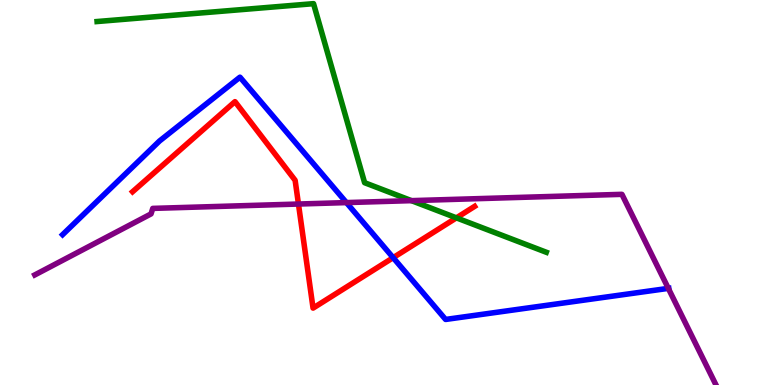[{'lines': ['blue', 'red'], 'intersections': [{'x': 5.07, 'y': 3.31}]}, {'lines': ['green', 'red'], 'intersections': [{'x': 5.89, 'y': 4.34}]}, {'lines': ['purple', 'red'], 'intersections': [{'x': 3.85, 'y': 4.7}]}, {'lines': ['blue', 'green'], 'intersections': []}, {'lines': ['blue', 'purple'], 'intersections': [{'x': 4.47, 'y': 4.74}, {'x': 8.62, 'y': 2.51}]}, {'lines': ['green', 'purple'], 'intersections': [{'x': 5.31, 'y': 4.79}]}]